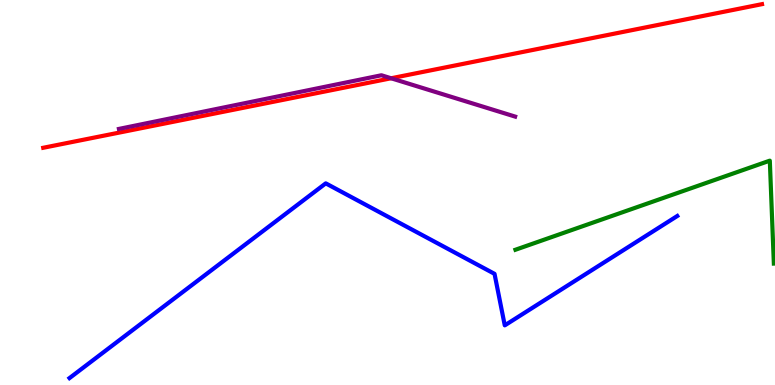[{'lines': ['blue', 'red'], 'intersections': []}, {'lines': ['green', 'red'], 'intersections': []}, {'lines': ['purple', 'red'], 'intersections': [{'x': 5.05, 'y': 7.97}]}, {'lines': ['blue', 'green'], 'intersections': []}, {'lines': ['blue', 'purple'], 'intersections': []}, {'lines': ['green', 'purple'], 'intersections': []}]